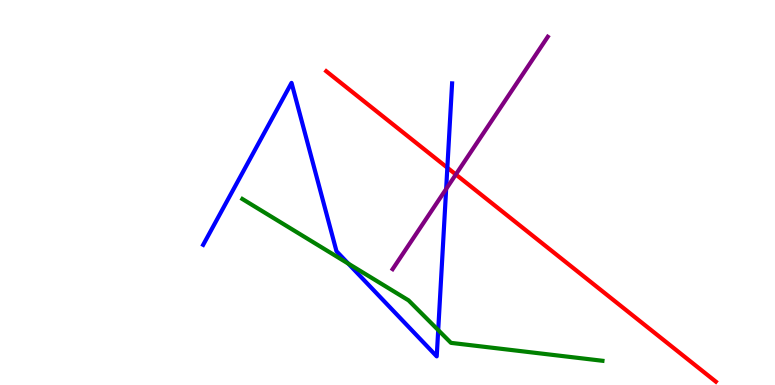[{'lines': ['blue', 'red'], 'intersections': [{'x': 5.77, 'y': 5.64}]}, {'lines': ['green', 'red'], 'intersections': []}, {'lines': ['purple', 'red'], 'intersections': [{'x': 5.88, 'y': 5.47}]}, {'lines': ['blue', 'green'], 'intersections': [{'x': 4.49, 'y': 3.15}, {'x': 5.65, 'y': 1.43}]}, {'lines': ['blue', 'purple'], 'intersections': [{'x': 5.76, 'y': 5.09}]}, {'lines': ['green', 'purple'], 'intersections': []}]